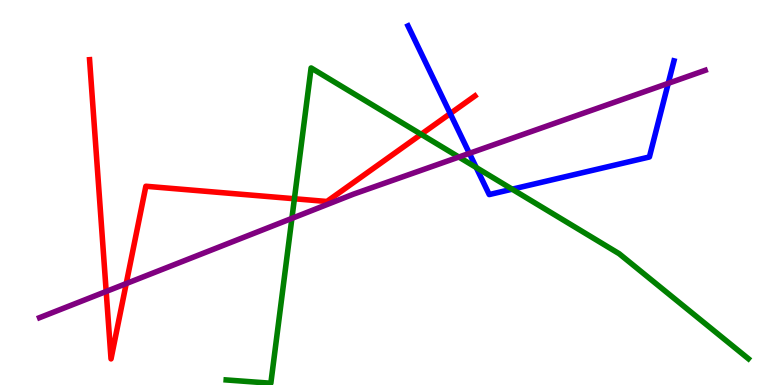[{'lines': ['blue', 'red'], 'intersections': [{'x': 5.81, 'y': 7.05}]}, {'lines': ['green', 'red'], 'intersections': [{'x': 3.8, 'y': 4.84}, {'x': 5.43, 'y': 6.51}]}, {'lines': ['purple', 'red'], 'intersections': [{'x': 1.37, 'y': 2.43}, {'x': 1.63, 'y': 2.63}]}, {'lines': ['blue', 'green'], 'intersections': [{'x': 6.14, 'y': 5.65}, {'x': 6.61, 'y': 5.09}]}, {'lines': ['blue', 'purple'], 'intersections': [{'x': 6.06, 'y': 6.02}, {'x': 8.62, 'y': 7.84}]}, {'lines': ['green', 'purple'], 'intersections': [{'x': 3.77, 'y': 4.33}, {'x': 5.92, 'y': 5.92}]}]